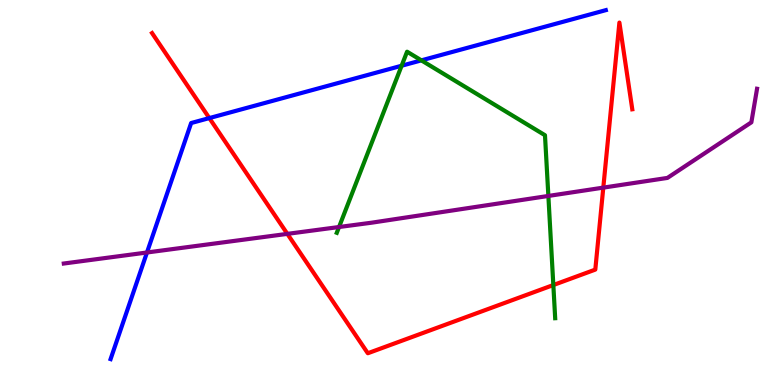[{'lines': ['blue', 'red'], 'intersections': [{'x': 2.7, 'y': 6.93}]}, {'lines': ['green', 'red'], 'intersections': [{'x': 7.14, 'y': 2.6}]}, {'lines': ['purple', 'red'], 'intersections': [{'x': 3.71, 'y': 3.93}, {'x': 7.78, 'y': 5.13}]}, {'lines': ['blue', 'green'], 'intersections': [{'x': 5.18, 'y': 8.29}, {'x': 5.44, 'y': 8.43}]}, {'lines': ['blue', 'purple'], 'intersections': [{'x': 1.9, 'y': 3.44}]}, {'lines': ['green', 'purple'], 'intersections': [{'x': 4.37, 'y': 4.1}, {'x': 7.08, 'y': 4.91}]}]